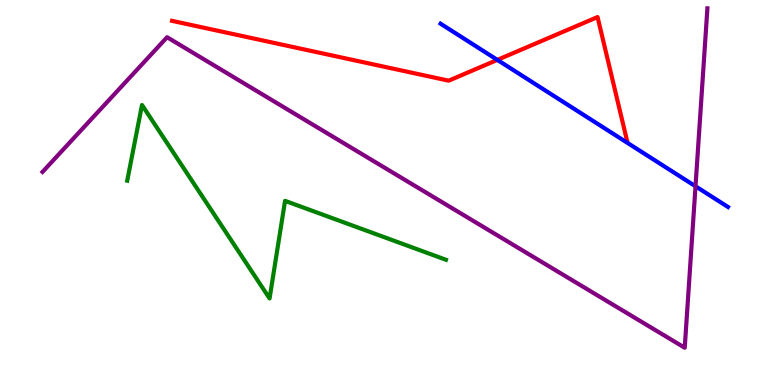[{'lines': ['blue', 'red'], 'intersections': [{'x': 6.42, 'y': 8.44}]}, {'lines': ['green', 'red'], 'intersections': []}, {'lines': ['purple', 'red'], 'intersections': []}, {'lines': ['blue', 'green'], 'intersections': []}, {'lines': ['blue', 'purple'], 'intersections': [{'x': 8.97, 'y': 5.16}]}, {'lines': ['green', 'purple'], 'intersections': []}]